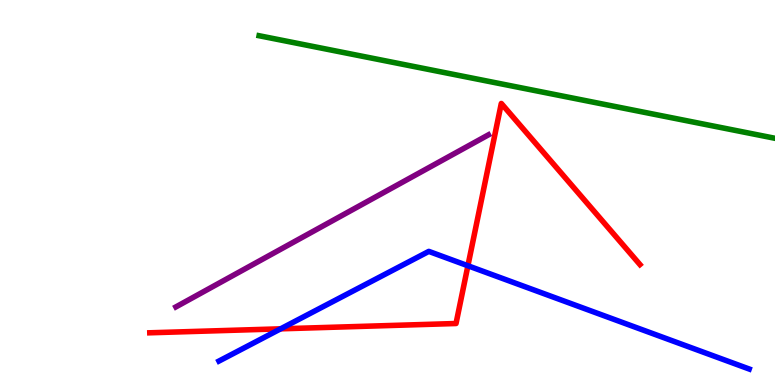[{'lines': ['blue', 'red'], 'intersections': [{'x': 3.62, 'y': 1.46}, {'x': 6.04, 'y': 3.1}]}, {'lines': ['green', 'red'], 'intersections': []}, {'lines': ['purple', 'red'], 'intersections': []}, {'lines': ['blue', 'green'], 'intersections': []}, {'lines': ['blue', 'purple'], 'intersections': []}, {'lines': ['green', 'purple'], 'intersections': []}]